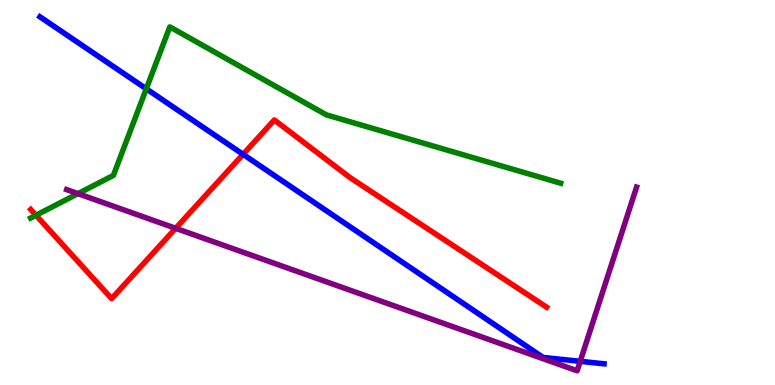[{'lines': ['blue', 'red'], 'intersections': [{'x': 3.14, 'y': 5.99}]}, {'lines': ['green', 'red'], 'intersections': [{'x': 0.464, 'y': 4.41}]}, {'lines': ['purple', 'red'], 'intersections': [{'x': 2.27, 'y': 4.07}]}, {'lines': ['blue', 'green'], 'intersections': [{'x': 1.89, 'y': 7.69}]}, {'lines': ['blue', 'purple'], 'intersections': [{'x': 7.49, 'y': 0.615}]}, {'lines': ['green', 'purple'], 'intersections': [{'x': 1.01, 'y': 4.97}]}]